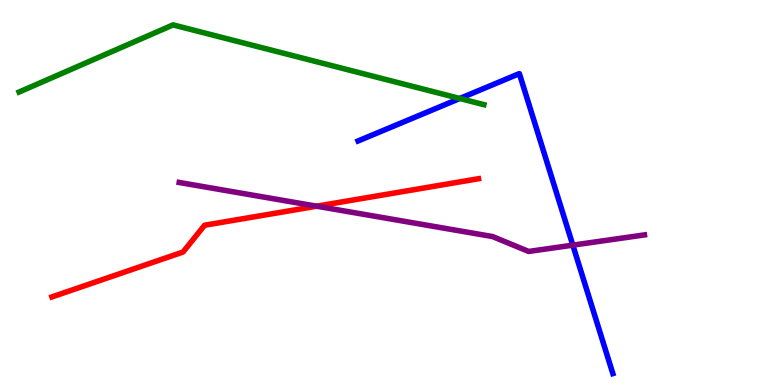[{'lines': ['blue', 'red'], 'intersections': []}, {'lines': ['green', 'red'], 'intersections': []}, {'lines': ['purple', 'red'], 'intersections': [{'x': 4.09, 'y': 4.64}]}, {'lines': ['blue', 'green'], 'intersections': [{'x': 5.93, 'y': 7.44}]}, {'lines': ['blue', 'purple'], 'intersections': [{'x': 7.39, 'y': 3.63}]}, {'lines': ['green', 'purple'], 'intersections': []}]